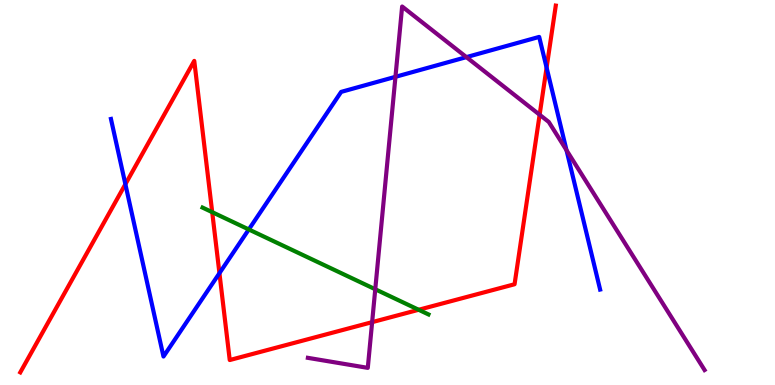[{'lines': ['blue', 'red'], 'intersections': [{'x': 1.62, 'y': 5.22}, {'x': 2.83, 'y': 2.9}, {'x': 7.05, 'y': 8.24}]}, {'lines': ['green', 'red'], 'intersections': [{'x': 2.74, 'y': 4.49}, {'x': 5.4, 'y': 1.95}]}, {'lines': ['purple', 'red'], 'intersections': [{'x': 4.8, 'y': 1.63}, {'x': 6.96, 'y': 7.02}]}, {'lines': ['blue', 'green'], 'intersections': [{'x': 3.21, 'y': 4.04}]}, {'lines': ['blue', 'purple'], 'intersections': [{'x': 5.1, 'y': 8.0}, {'x': 6.02, 'y': 8.52}, {'x': 7.31, 'y': 6.1}]}, {'lines': ['green', 'purple'], 'intersections': [{'x': 4.84, 'y': 2.49}]}]